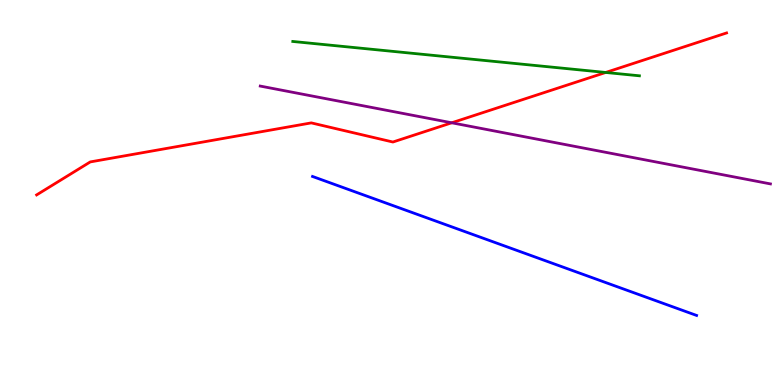[{'lines': ['blue', 'red'], 'intersections': []}, {'lines': ['green', 'red'], 'intersections': [{'x': 7.82, 'y': 8.12}]}, {'lines': ['purple', 'red'], 'intersections': [{'x': 5.83, 'y': 6.81}]}, {'lines': ['blue', 'green'], 'intersections': []}, {'lines': ['blue', 'purple'], 'intersections': []}, {'lines': ['green', 'purple'], 'intersections': []}]